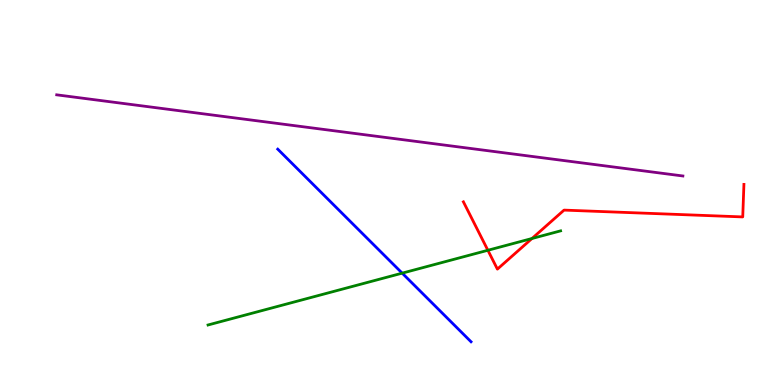[{'lines': ['blue', 'red'], 'intersections': []}, {'lines': ['green', 'red'], 'intersections': [{'x': 6.3, 'y': 3.5}, {'x': 6.86, 'y': 3.81}]}, {'lines': ['purple', 'red'], 'intersections': []}, {'lines': ['blue', 'green'], 'intersections': [{'x': 5.19, 'y': 2.91}]}, {'lines': ['blue', 'purple'], 'intersections': []}, {'lines': ['green', 'purple'], 'intersections': []}]